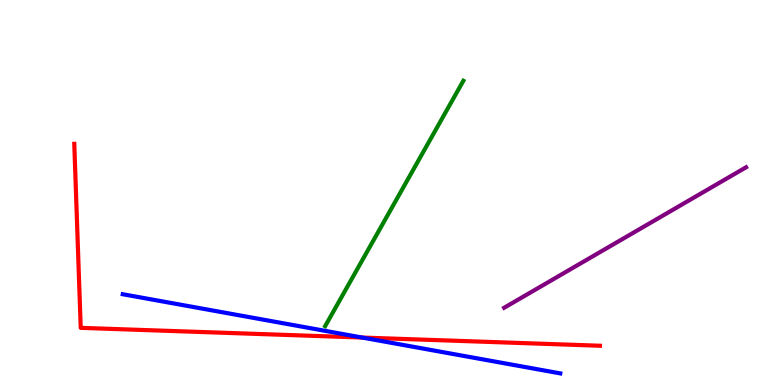[{'lines': ['blue', 'red'], 'intersections': [{'x': 4.67, 'y': 1.23}]}, {'lines': ['green', 'red'], 'intersections': []}, {'lines': ['purple', 'red'], 'intersections': []}, {'lines': ['blue', 'green'], 'intersections': []}, {'lines': ['blue', 'purple'], 'intersections': []}, {'lines': ['green', 'purple'], 'intersections': []}]